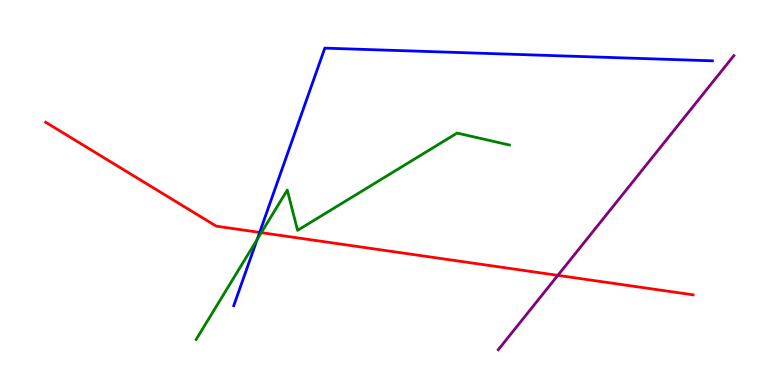[{'lines': ['blue', 'red'], 'intersections': [{'x': 3.35, 'y': 3.96}]}, {'lines': ['green', 'red'], 'intersections': [{'x': 3.37, 'y': 3.96}]}, {'lines': ['purple', 'red'], 'intersections': [{'x': 7.2, 'y': 2.85}]}, {'lines': ['blue', 'green'], 'intersections': [{'x': 3.32, 'y': 3.78}]}, {'lines': ['blue', 'purple'], 'intersections': []}, {'lines': ['green', 'purple'], 'intersections': []}]